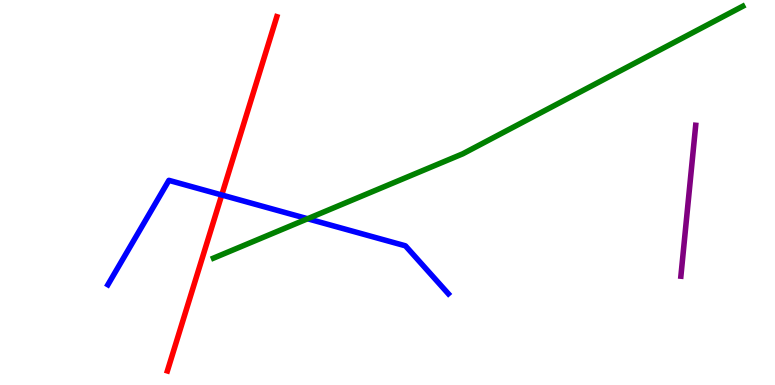[{'lines': ['blue', 'red'], 'intersections': [{'x': 2.86, 'y': 4.94}]}, {'lines': ['green', 'red'], 'intersections': []}, {'lines': ['purple', 'red'], 'intersections': []}, {'lines': ['blue', 'green'], 'intersections': [{'x': 3.97, 'y': 4.32}]}, {'lines': ['blue', 'purple'], 'intersections': []}, {'lines': ['green', 'purple'], 'intersections': []}]